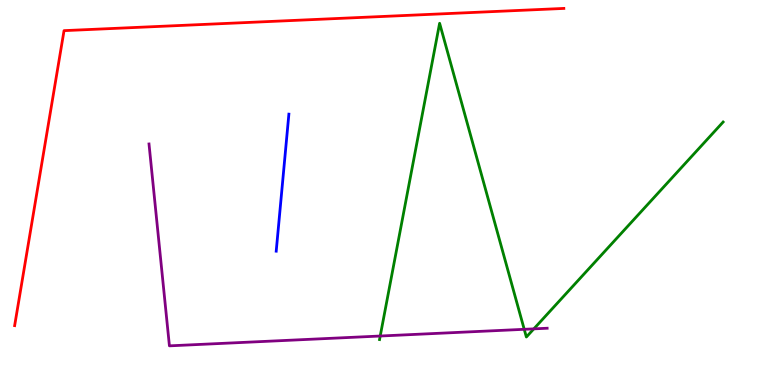[{'lines': ['blue', 'red'], 'intersections': []}, {'lines': ['green', 'red'], 'intersections': []}, {'lines': ['purple', 'red'], 'intersections': []}, {'lines': ['blue', 'green'], 'intersections': []}, {'lines': ['blue', 'purple'], 'intersections': []}, {'lines': ['green', 'purple'], 'intersections': [{'x': 4.91, 'y': 1.27}, {'x': 6.76, 'y': 1.45}, {'x': 6.89, 'y': 1.46}]}]